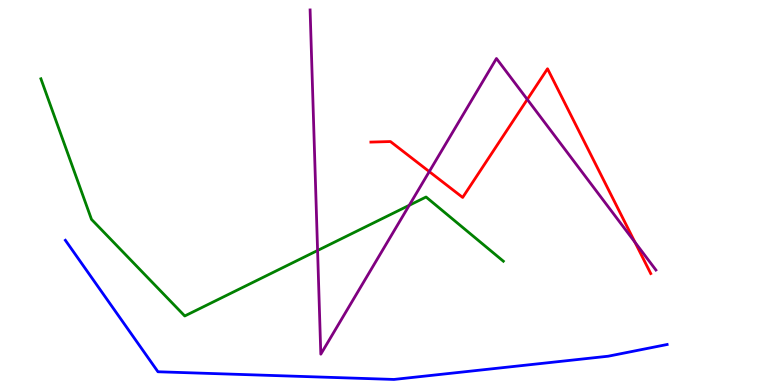[{'lines': ['blue', 'red'], 'intersections': []}, {'lines': ['green', 'red'], 'intersections': []}, {'lines': ['purple', 'red'], 'intersections': [{'x': 5.54, 'y': 5.54}, {'x': 6.8, 'y': 7.42}, {'x': 8.19, 'y': 3.71}]}, {'lines': ['blue', 'green'], 'intersections': []}, {'lines': ['blue', 'purple'], 'intersections': []}, {'lines': ['green', 'purple'], 'intersections': [{'x': 4.1, 'y': 3.49}, {'x': 5.28, 'y': 4.67}]}]